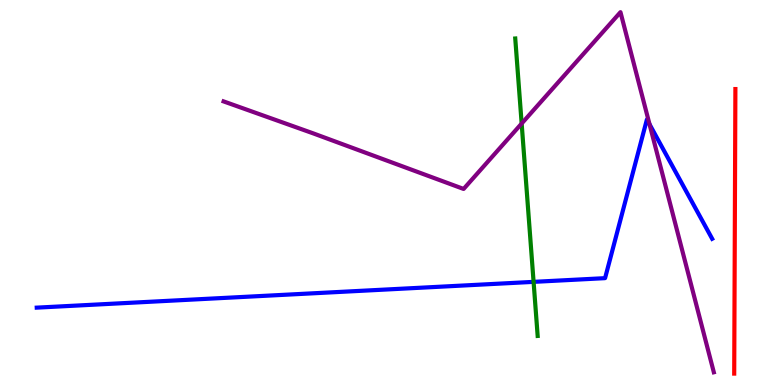[{'lines': ['blue', 'red'], 'intersections': []}, {'lines': ['green', 'red'], 'intersections': []}, {'lines': ['purple', 'red'], 'intersections': []}, {'lines': ['blue', 'green'], 'intersections': [{'x': 6.89, 'y': 2.68}]}, {'lines': ['blue', 'purple'], 'intersections': [{'x': 8.38, 'y': 6.77}]}, {'lines': ['green', 'purple'], 'intersections': [{'x': 6.73, 'y': 6.79}]}]